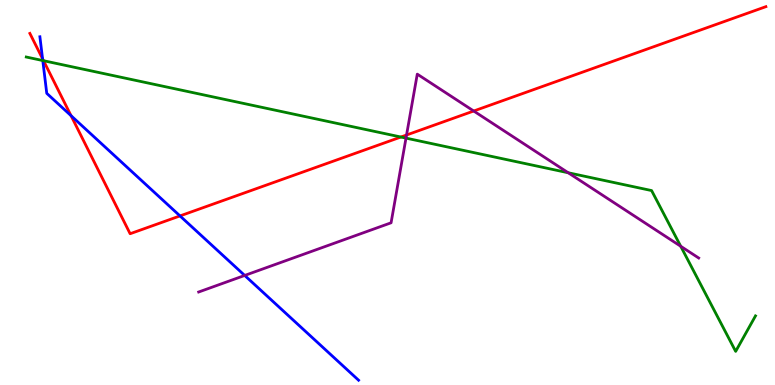[{'lines': ['blue', 'red'], 'intersections': [{'x': 0.549, 'y': 8.47}, {'x': 0.917, 'y': 7.0}, {'x': 2.32, 'y': 4.39}]}, {'lines': ['green', 'red'], 'intersections': [{'x': 0.562, 'y': 8.42}, {'x': 5.17, 'y': 6.44}]}, {'lines': ['purple', 'red'], 'intersections': [{'x': 5.25, 'y': 6.49}, {'x': 6.11, 'y': 7.12}]}, {'lines': ['blue', 'green'], 'intersections': [{'x': 0.552, 'y': 8.43}]}, {'lines': ['blue', 'purple'], 'intersections': [{'x': 3.16, 'y': 2.85}]}, {'lines': ['green', 'purple'], 'intersections': [{'x': 5.24, 'y': 6.41}, {'x': 7.33, 'y': 5.51}, {'x': 8.78, 'y': 3.6}]}]